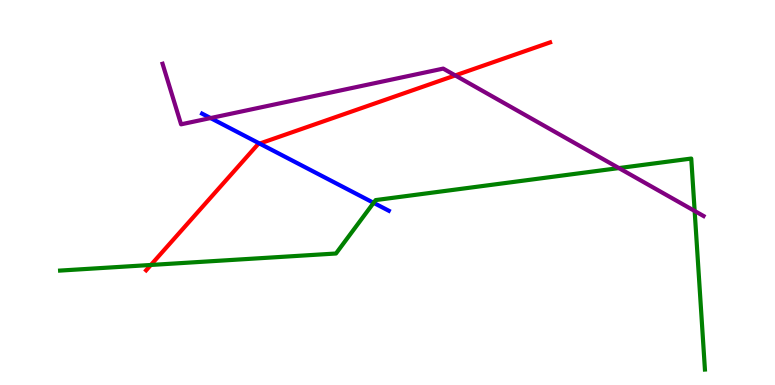[{'lines': ['blue', 'red'], 'intersections': [{'x': 3.35, 'y': 6.27}]}, {'lines': ['green', 'red'], 'intersections': [{'x': 1.95, 'y': 3.12}]}, {'lines': ['purple', 'red'], 'intersections': [{'x': 5.87, 'y': 8.04}]}, {'lines': ['blue', 'green'], 'intersections': [{'x': 4.82, 'y': 4.73}]}, {'lines': ['blue', 'purple'], 'intersections': [{'x': 2.72, 'y': 6.93}]}, {'lines': ['green', 'purple'], 'intersections': [{'x': 7.99, 'y': 5.63}, {'x': 8.96, 'y': 4.52}]}]